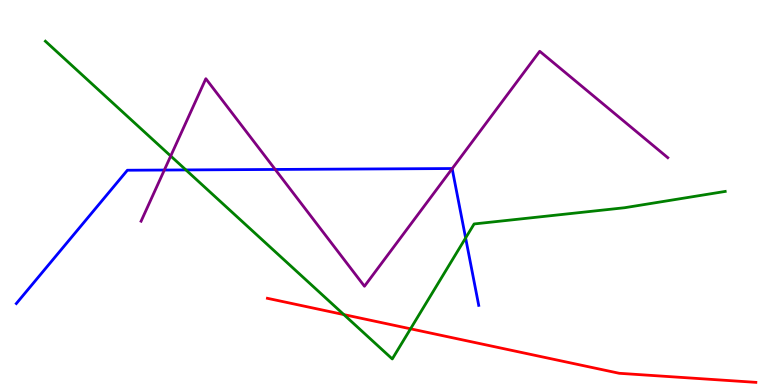[{'lines': ['blue', 'red'], 'intersections': []}, {'lines': ['green', 'red'], 'intersections': [{'x': 4.44, 'y': 1.83}, {'x': 5.3, 'y': 1.46}]}, {'lines': ['purple', 'red'], 'intersections': []}, {'lines': ['blue', 'green'], 'intersections': [{'x': 2.4, 'y': 5.59}, {'x': 6.01, 'y': 3.82}]}, {'lines': ['blue', 'purple'], 'intersections': [{'x': 2.12, 'y': 5.58}, {'x': 3.55, 'y': 5.6}, {'x': 5.83, 'y': 5.62}]}, {'lines': ['green', 'purple'], 'intersections': [{'x': 2.2, 'y': 5.95}]}]